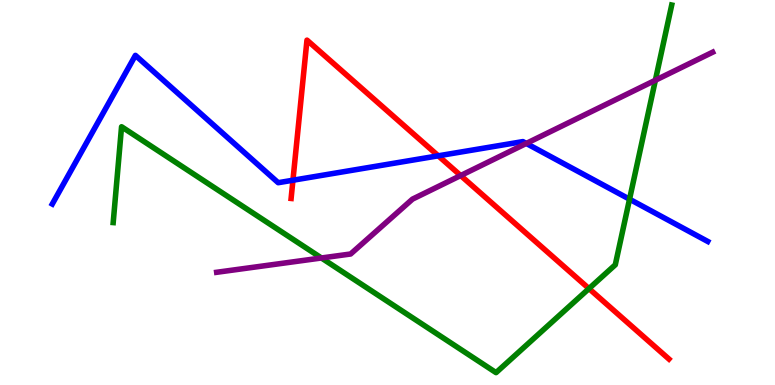[{'lines': ['blue', 'red'], 'intersections': [{'x': 3.78, 'y': 5.32}, {'x': 5.66, 'y': 5.95}]}, {'lines': ['green', 'red'], 'intersections': [{'x': 7.6, 'y': 2.5}]}, {'lines': ['purple', 'red'], 'intersections': [{'x': 5.94, 'y': 5.44}]}, {'lines': ['blue', 'green'], 'intersections': [{'x': 8.12, 'y': 4.83}]}, {'lines': ['blue', 'purple'], 'intersections': [{'x': 6.79, 'y': 6.27}]}, {'lines': ['green', 'purple'], 'intersections': [{'x': 4.15, 'y': 3.3}, {'x': 8.46, 'y': 7.92}]}]